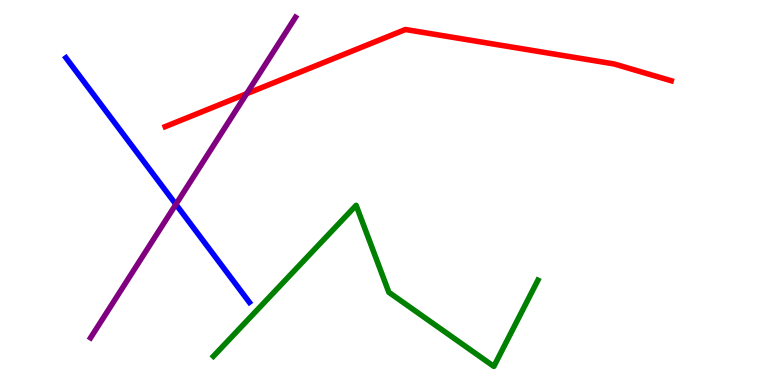[{'lines': ['blue', 'red'], 'intersections': []}, {'lines': ['green', 'red'], 'intersections': []}, {'lines': ['purple', 'red'], 'intersections': [{'x': 3.18, 'y': 7.57}]}, {'lines': ['blue', 'green'], 'intersections': []}, {'lines': ['blue', 'purple'], 'intersections': [{'x': 2.27, 'y': 4.69}]}, {'lines': ['green', 'purple'], 'intersections': []}]